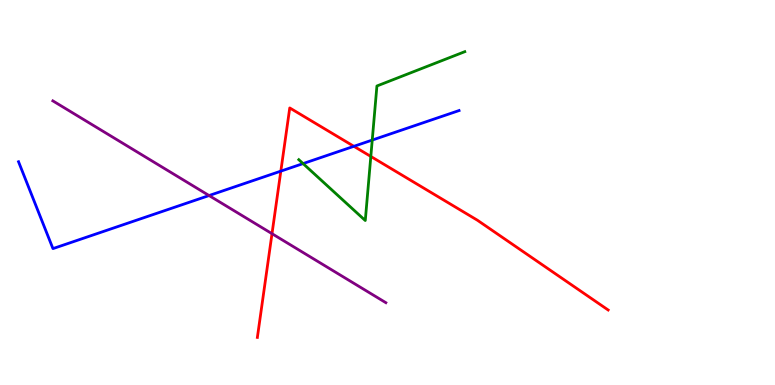[{'lines': ['blue', 'red'], 'intersections': [{'x': 3.62, 'y': 5.55}, {'x': 4.57, 'y': 6.2}]}, {'lines': ['green', 'red'], 'intersections': [{'x': 4.78, 'y': 5.94}]}, {'lines': ['purple', 'red'], 'intersections': [{'x': 3.51, 'y': 3.93}]}, {'lines': ['blue', 'green'], 'intersections': [{'x': 3.91, 'y': 5.75}, {'x': 4.8, 'y': 6.36}]}, {'lines': ['blue', 'purple'], 'intersections': [{'x': 2.7, 'y': 4.92}]}, {'lines': ['green', 'purple'], 'intersections': []}]